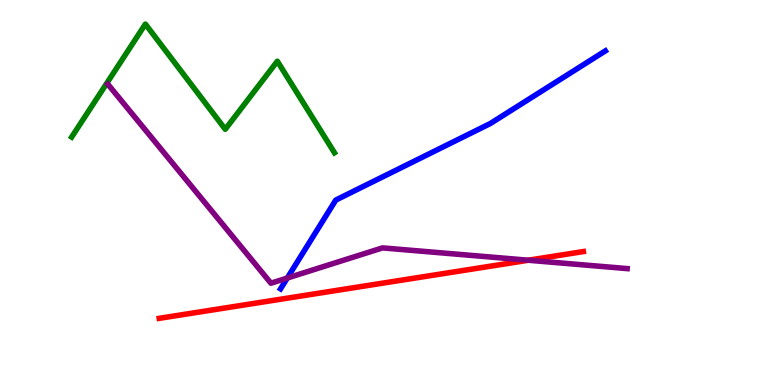[{'lines': ['blue', 'red'], 'intersections': []}, {'lines': ['green', 'red'], 'intersections': []}, {'lines': ['purple', 'red'], 'intersections': [{'x': 6.82, 'y': 3.24}]}, {'lines': ['blue', 'green'], 'intersections': []}, {'lines': ['blue', 'purple'], 'intersections': [{'x': 3.71, 'y': 2.78}]}, {'lines': ['green', 'purple'], 'intersections': []}]